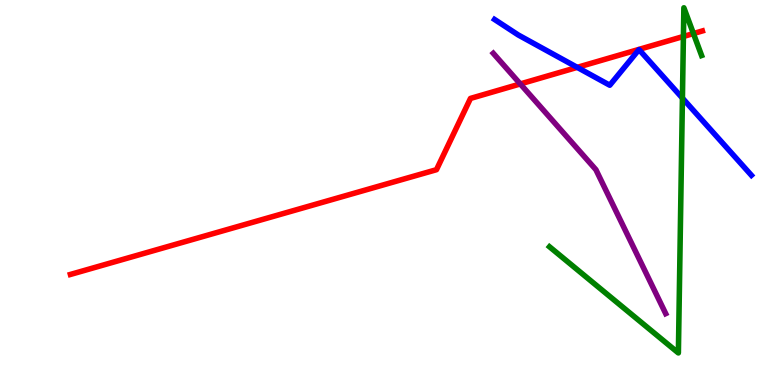[{'lines': ['blue', 'red'], 'intersections': [{'x': 7.45, 'y': 8.25}]}, {'lines': ['green', 'red'], 'intersections': [{'x': 8.82, 'y': 9.05}, {'x': 8.95, 'y': 9.13}]}, {'lines': ['purple', 'red'], 'intersections': [{'x': 6.71, 'y': 7.82}]}, {'lines': ['blue', 'green'], 'intersections': [{'x': 8.81, 'y': 7.45}]}, {'lines': ['blue', 'purple'], 'intersections': []}, {'lines': ['green', 'purple'], 'intersections': []}]